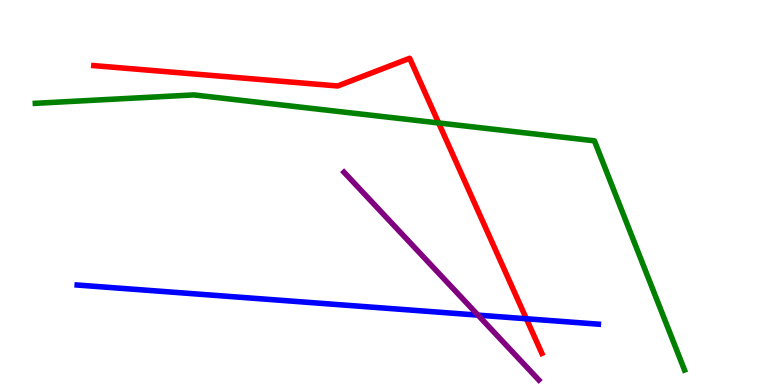[{'lines': ['blue', 'red'], 'intersections': [{'x': 6.79, 'y': 1.72}]}, {'lines': ['green', 'red'], 'intersections': [{'x': 5.66, 'y': 6.81}]}, {'lines': ['purple', 'red'], 'intersections': []}, {'lines': ['blue', 'green'], 'intersections': []}, {'lines': ['blue', 'purple'], 'intersections': [{'x': 6.17, 'y': 1.81}]}, {'lines': ['green', 'purple'], 'intersections': []}]